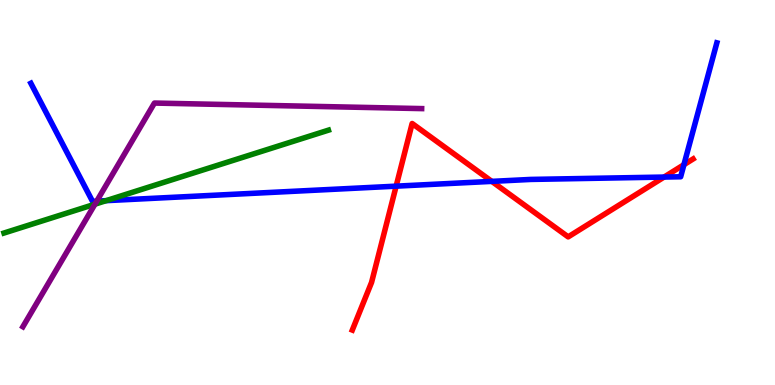[{'lines': ['blue', 'red'], 'intersections': [{'x': 5.11, 'y': 5.16}, {'x': 6.35, 'y': 5.29}, {'x': 8.57, 'y': 5.4}, {'x': 8.82, 'y': 5.72}]}, {'lines': ['green', 'red'], 'intersections': []}, {'lines': ['purple', 'red'], 'intersections': []}, {'lines': ['blue', 'green'], 'intersections': [{'x': 1.37, 'y': 4.79}]}, {'lines': ['blue', 'purple'], 'intersections': [{'x': 1.25, 'y': 4.78}]}, {'lines': ['green', 'purple'], 'intersections': [{'x': 1.23, 'y': 4.7}]}]